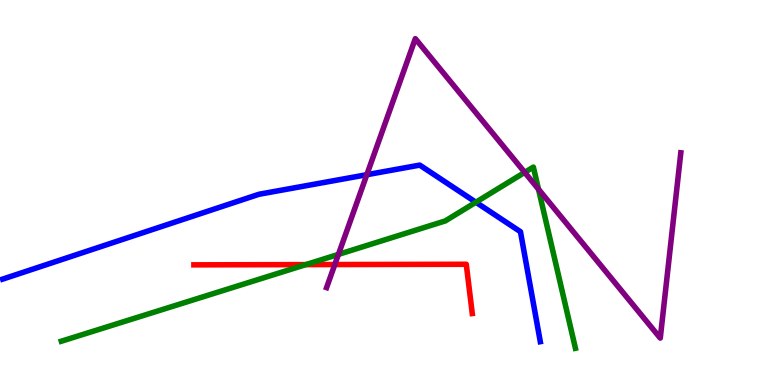[{'lines': ['blue', 'red'], 'intersections': []}, {'lines': ['green', 'red'], 'intersections': [{'x': 3.95, 'y': 3.13}]}, {'lines': ['purple', 'red'], 'intersections': [{'x': 4.32, 'y': 3.13}]}, {'lines': ['blue', 'green'], 'intersections': [{'x': 6.14, 'y': 4.75}]}, {'lines': ['blue', 'purple'], 'intersections': [{'x': 4.73, 'y': 5.46}]}, {'lines': ['green', 'purple'], 'intersections': [{'x': 4.37, 'y': 3.39}, {'x': 6.77, 'y': 5.52}, {'x': 6.95, 'y': 5.08}]}]